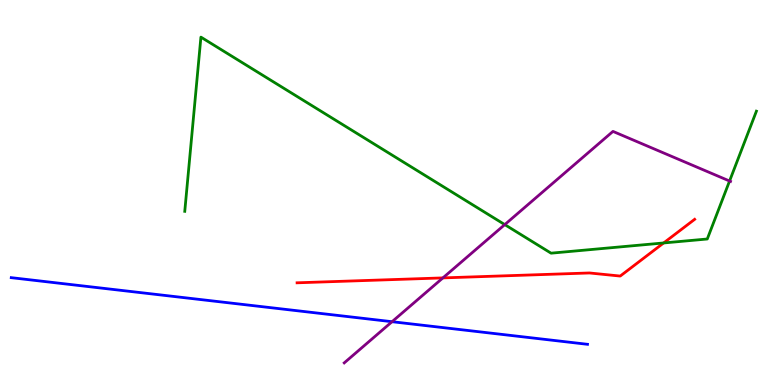[{'lines': ['blue', 'red'], 'intersections': []}, {'lines': ['green', 'red'], 'intersections': [{'x': 8.56, 'y': 3.69}]}, {'lines': ['purple', 'red'], 'intersections': [{'x': 5.71, 'y': 2.78}]}, {'lines': ['blue', 'green'], 'intersections': []}, {'lines': ['blue', 'purple'], 'intersections': [{'x': 5.06, 'y': 1.64}]}, {'lines': ['green', 'purple'], 'intersections': [{'x': 6.51, 'y': 4.17}, {'x': 9.41, 'y': 5.3}]}]